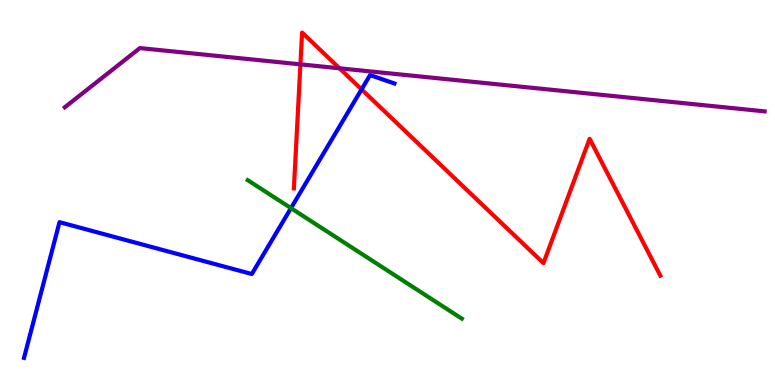[{'lines': ['blue', 'red'], 'intersections': [{'x': 4.67, 'y': 7.68}]}, {'lines': ['green', 'red'], 'intersections': []}, {'lines': ['purple', 'red'], 'intersections': [{'x': 3.88, 'y': 8.33}, {'x': 4.38, 'y': 8.23}]}, {'lines': ['blue', 'green'], 'intersections': [{'x': 3.75, 'y': 4.59}]}, {'lines': ['blue', 'purple'], 'intersections': []}, {'lines': ['green', 'purple'], 'intersections': []}]